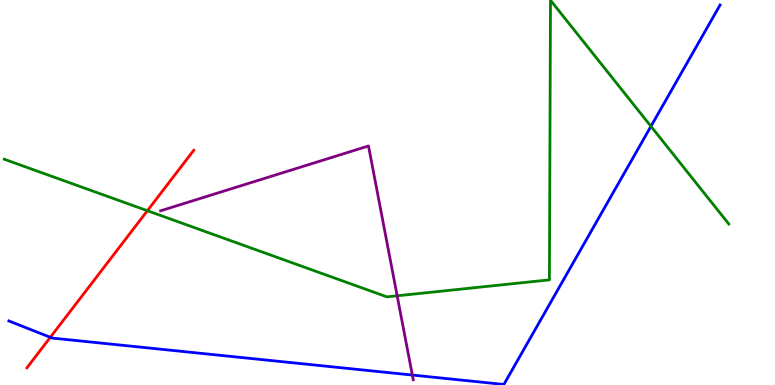[{'lines': ['blue', 'red'], 'intersections': [{'x': 0.649, 'y': 1.24}]}, {'lines': ['green', 'red'], 'intersections': [{'x': 1.9, 'y': 4.53}]}, {'lines': ['purple', 'red'], 'intersections': []}, {'lines': ['blue', 'green'], 'intersections': [{'x': 8.4, 'y': 6.72}]}, {'lines': ['blue', 'purple'], 'intersections': [{'x': 5.32, 'y': 0.258}]}, {'lines': ['green', 'purple'], 'intersections': [{'x': 5.12, 'y': 2.32}]}]